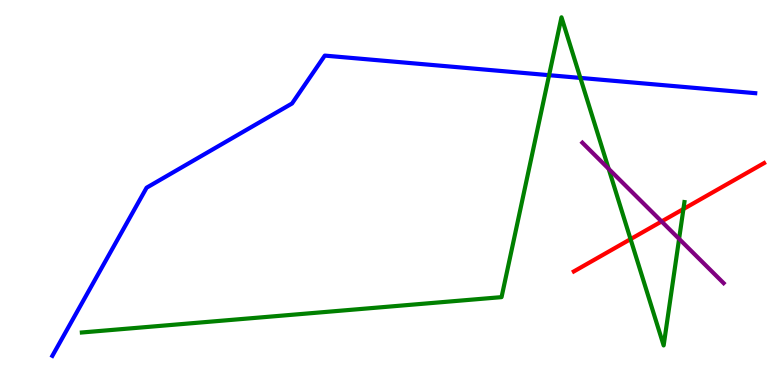[{'lines': ['blue', 'red'], 'intersections': []}, {'lines': ['green', 'red'], 'intersections': [{'x': 8.14, 'y': 3.79}, {'x': 8.82, 'y': 4.57}]}, {'lines': ['purple', 'red'], 'intersections': [{'x': 8.54, 'y': 4.25}]}, {'lines': ['blue', 'green'], 'intersections': [{'x': 7.08, 'y': 8.05}, {'x': 7.49, 'y': 7.98}]}, {'lines': ['blue', 'purple'], 'intersections': []}, {'lines': ['green', 'purple'], 'intersections': [{'x': 7.85, 'y': 5.61}, {'x': 8.76, 'y': 3.8}]}]